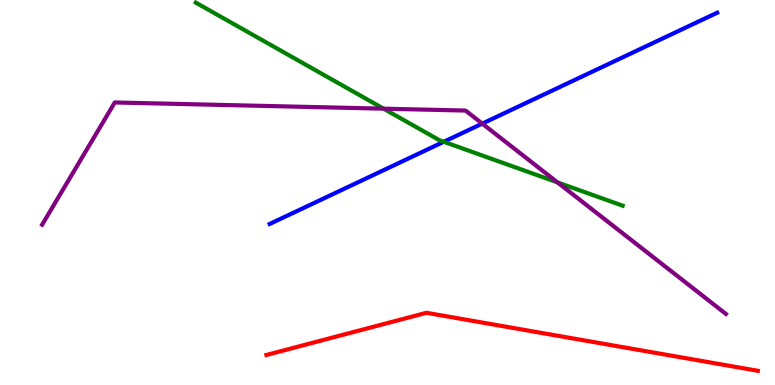[{'lines': ['blue', 'red'], 'intersections': []}, {'lines': ['green', 'red'], 'intersections': []}, {'lines': ['purple', 'red'], 'intersections': []}, {'lines': ['blue', 'green'], 'intersections': [{'x': 5.73, 'y': 6.32}]}, {'lines': ['blue', 'purple'], 'intersections': [{'x': 6.22, 'y': 6.79}]}, {'lines': ['green', 'purple'], 'intersections': [{'x': 4.95, 'y': 7.18}, {'x': 7.19, 'y': 5.26}]}]